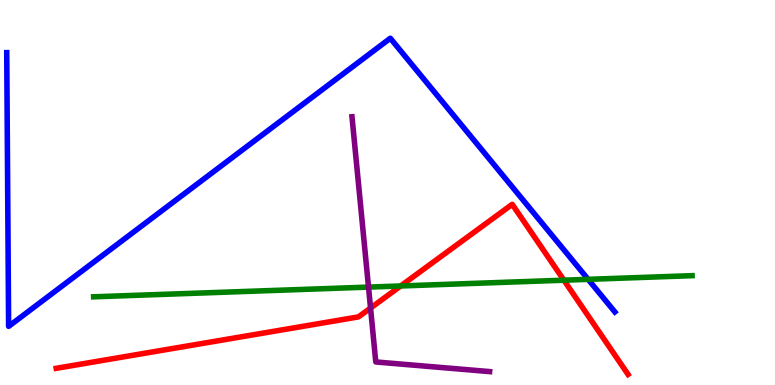[{'lines': ['blue', 'red'], 'intersections': []}, {'lines': ['green', 'red'], 'intersections': [{'x': 5.17, 'y': 2.57}, {'x': 7.28, 'y': 2.72}]}, {'lines': ['purple', 'red'], 'intersections': [{'x': 4.78, 'y': 2.0}]}, {'lines': ['blue', 'green'], 'intersections': [{'x': 7.59, 'y': 2.74}]}, {'lines': ['blue', 'purple'], 'intersections': []}, {'lines': ['green', 'purple'], 'intersections': [{'x': 4.75, 'y': 2.54}]}]